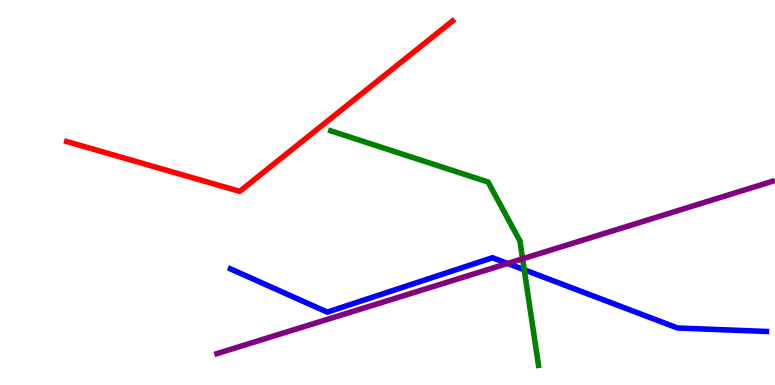[{'lines': ['blue', 'red'], 'intersections': []}, {'lines': ['green', 'red'], 'intersections': []}, {'lines': ['purple', 'red'], 'intersections': []}, {'lines': ['blue', 'green'], 'intersections': [{'x': 6.76, 'y': 2.99}]}, {'lines': ['blue', 'purple'], 'intersections': [{'x': 6.55, 'y': 3.16}]}, {'lines': ['green', 'purple'], 'intersections': [{'x': 6.74, 'y': 3.28}]}]